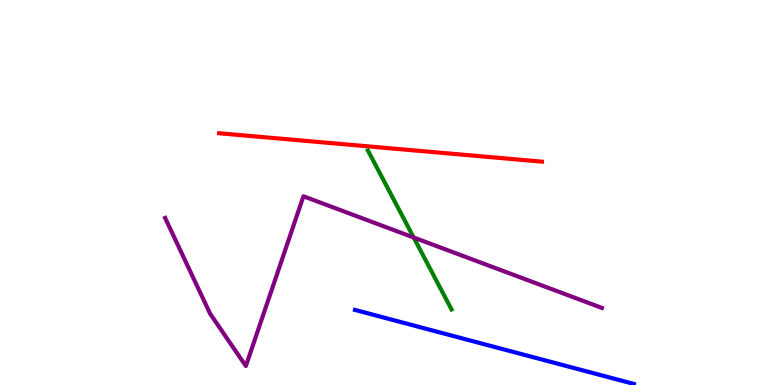[{'lines': ['blue', 'red'], 'intersections': []}, {'lines': ['green', 'red'], 'intersections': []}, {'lines': ['purple', 'red'], 'intersections': []}, {'lines': ['blue', 'green'], 'intersections': []}, {'lines': ['blue', 'purple'], 'intersections': []}, {'lines': ['green', 'purple'], 'intersections': [{'x': 5.34, 'y': 3.83}]}]